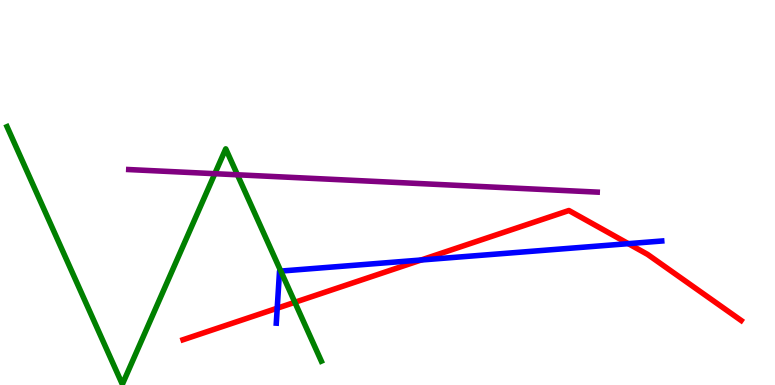[{'lines': ['blue', 'red'], 'intersections': [{'x': 3.58, 'y': 1.99}, {'x': 5.43, 'y': 3.25}, {'x': 8.11, 'y': 3.67}]}, {'lines': ['green', 'red'], 'intersections': [{'x': 3.8, 'y': 2.15}]}, {'lines': ['purple', 'red'], 'intersections': []}, {'lines': ['blue', 'green'], 'intersections': [{'x': 3.62, 'y': 2.96}]}, {'lines': ['blue', 'purple'], 'intersections': []}, {'lines': ['green', 'purple'], 'intersections': [{'x': 2.77, 'y': 5.49}, {'x': 3.06, 'y': 5.46}]}]